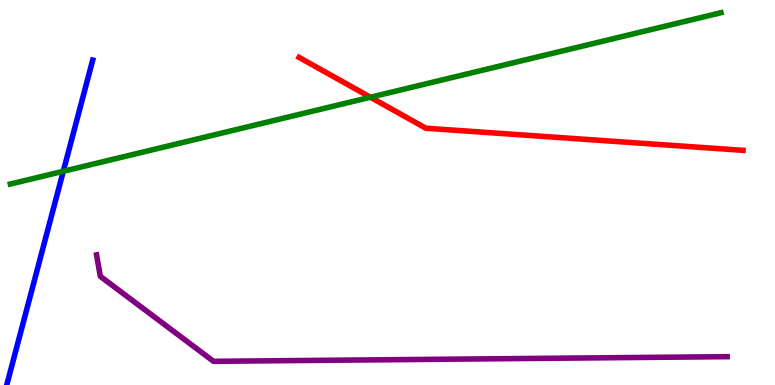[{'lines': ['blue', 'red'], 'intersections': []}, {'lines': ['green', 'red'], 'intersections': [{'x': 4.78, 'y': 7.47}]}, {'lines': ['purple', 'red'], 'intersections': []}, {'lines': ['blue', 'green'], 'intersections': [{'x': 0.817, 'y': 5.55}]}, {'lines': ['blue', 'purple'], 'intersections': []}, {'lines': ['green', 'purple'], 'intersections': []}]